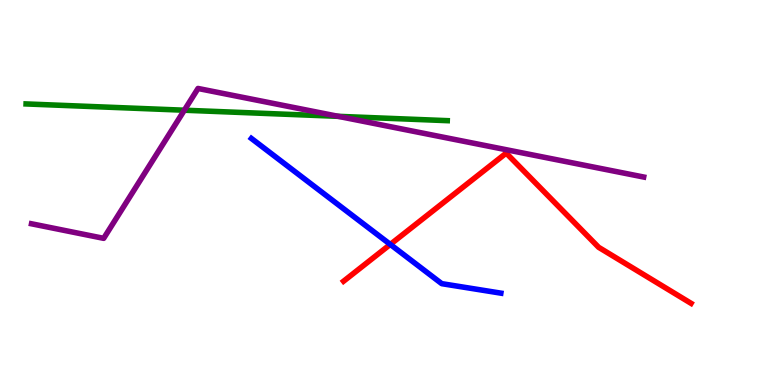[{'lines': ['blue', 'red'], 'intersections': [{'x': 5.04, 'y': 3.65}]}, {'lines': ['green', 'red'], 'intersections': []}, {'lines': ['purple', 'red'], 'intersections': []}, {'lines': ['blue', 'green'], 'intersections': []}, {'lines': ['blue', 'purple'], 'intersections': []}, {'lines': ['green', 'purple'], 'intersections': [{'x': 2.38, 'y': 7.14}, {'x': 4.36, 'y': 6.98}]}]